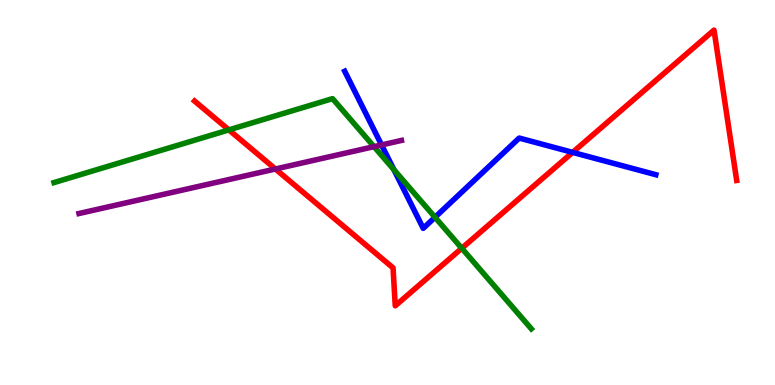[{'lines': ['blue', 'red'], 'intersections': [{'x': 7.39, 'y': 6.04}]}, {'lines': ['green', 'red'], 'intersections': [{'x': 2.95, 'y': 6.63}, {'x': 5.96, 'y': 3.55}]}, {'lines': ['purple', 'red'], 'intersections': [{'x': 3.55, 'y': 5.61}]}, {'lines': ['blue', 'green'], 'intersections': [{'x': 5.08, 'y': 5.59}, {'x': 5.61, 'y': 4.36}]}, {'lines': ['blue', 'purple'], 'intersections': [{'x': 4.92, 'y': 6.24}]}, {'lines': ['green', 'purple'], 'intersections': [{'x': 4.83, 'y': 6.19}]}]